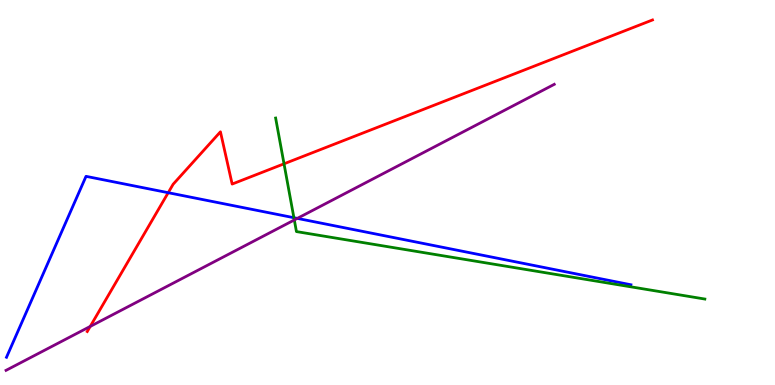[{'lines': ['blue', 'red'], 'intersections': [{'x': 2.17, 'y': 4.99}]}, {'lines': ['green', 'red'], 'intersections': [{'x': 3.66, 'y': 5.75}]}, {'lines': ['purple', 'red'], 'intersections': [{'x': 1.16, 'y': 1.52}]}, {'lines': ['blue', 'green'], 'intersections': [{'x': 3.79, 'y': 4.35}]}, {'lines': ['blue', 'purple'], 'intersections': [{'x': 3.84, 'y': 4.33}]}, {'lines': ['green', 'purple'], 'intersections': [{'x': 3.8, 'y': 4.29}]}]